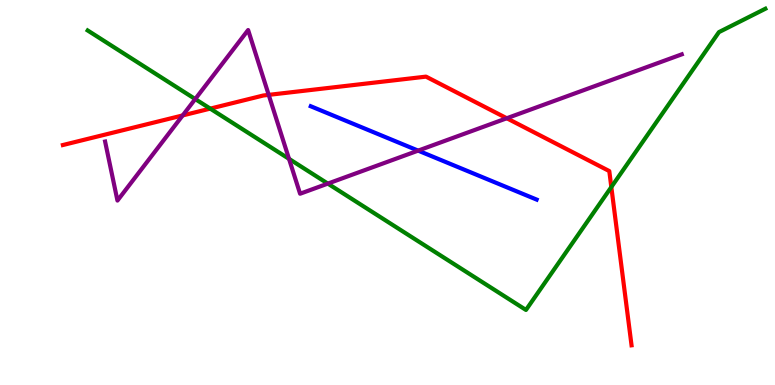[{'lines': ['blue', 'red'], 'intersections': []}, {'lines': ['green', 'red'], 'intersections': [{'x': 2.71, 'y': 7.18}, {'x': 7.89, 'y': 5.14}]}, {'lines': ['purple', 'red'], 'intersections': [{'x': 2.36, 'y': 7.0}, {'x': 3.47, 'y': 7.54}, {'x': 6.54, 'y': 6.93}]}, {'lines': ['blue', 'green'], 'intersections': []}, {'lines': ['blue', 'purple'], 'intersections': [{'x': 5.4, 'y': 6.09}]}, {'lines': ['green', 'purple'], 'intersections': [{'x': 2.52, 'y': 7.43}, {'x': 3.73, 'y': 5.87}, {'x': 4.23, 'y': 5.23}]}]